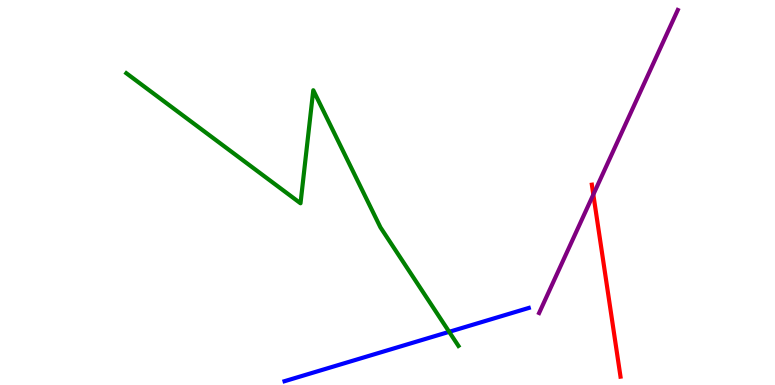[{'lines': ['blue', 'red'], 'intersections': []}, {'lines': ['green', 'red'], 'intersections': []}, {'lines': ['purple', 'red'], 'intersections': [{'x': 7.66, 'y': 4.95}]}, {'lines': ['blue', 'green'], 'intersections': [{'x': 5.8, 'y': 1.38}]}, {'lines': ['blue', 'purple'], 'intersections': []}, {'lines': ['green', 'purple'], 'intersections': []}]